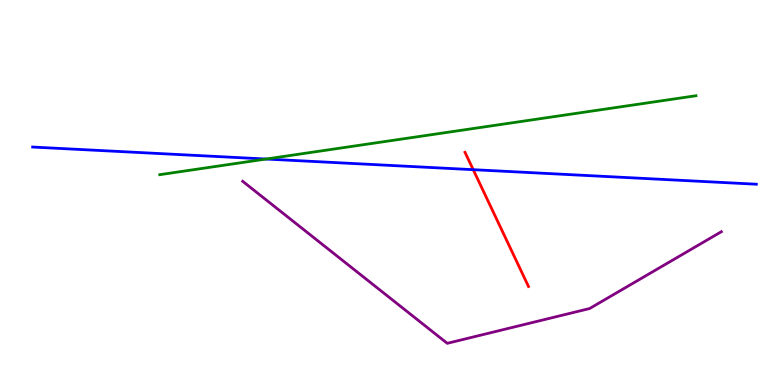[{'lines': ['blue', 'red'], 'intersections': [{'x': 6.11, 'y': 5.59}]}, {'lines': ['green', 'red'], 'intersections': []}, {'lines': ['purple', 'red'], 'intersections': []}, {'lines': ['blue', 'green'], 'intersections': [{'x': 3.43, 'y': 5.87}]}, {'lines': ['blue', 'purple'], 'intersections': []}, {'lines': ['green', 'purple'], 'intersections': []}]